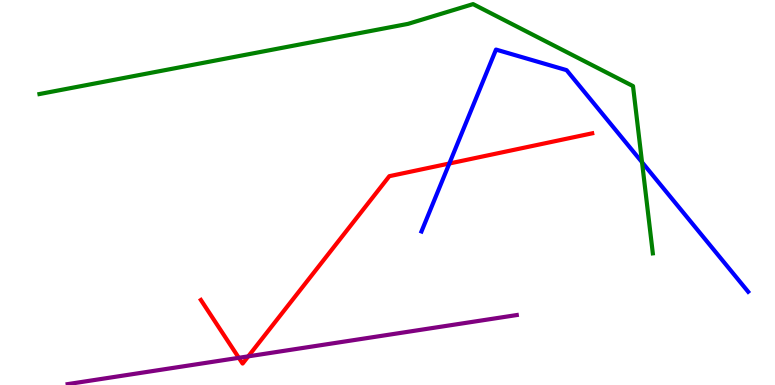[{'lines': ['blue', 'red'], 'intersections': [{'x': 5.8, 'y': 5.75}]}, {'lines': ['green', 'red'], 'intersections': []}, {'lines': ['purple', 'red'], 'intersections': [{'x': 3.08, 'y': 0.706}, {'x': 3.2, 'y': 0.744}]}, {'lines': ['blue', 'green'], 'intersections': [{'x': 8.28, 'y': 5.79}]}, {'lines': ['blue', 'purple'], 'intersections': []}, {'lines': ['green', 'purple'], 'intersections': []}]